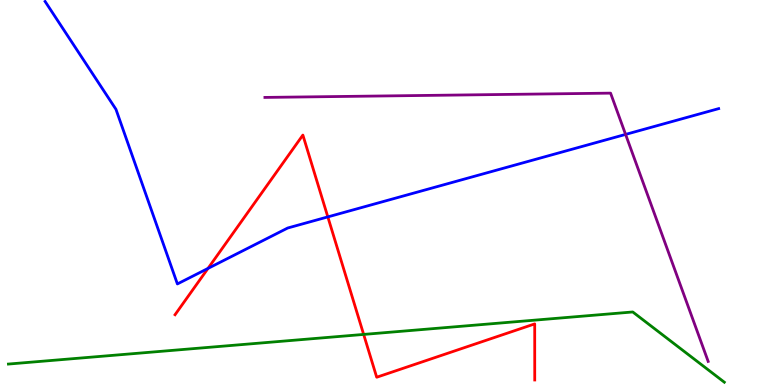[{'lines': ['blue', 'red'], 'intersections': [{'x': 2.68, 'y': 3.03}, {'x': 4.23, 'y': 4.37}]}, {'lines': ['green', 'red'], 'intersections': [{'x': 4.69, 'y': 1.31}]}, {'lines': ['purple', 'red'], 'intersections': []}, {'lines': ['blue', 'green'], 'intersections': []}, {'lines': ['blue', 'purple'], 'intersections': [{'x': 8.07, 'y': 6.51}]}, {'lines': ['green', 'purple'], 'intersections': []}]